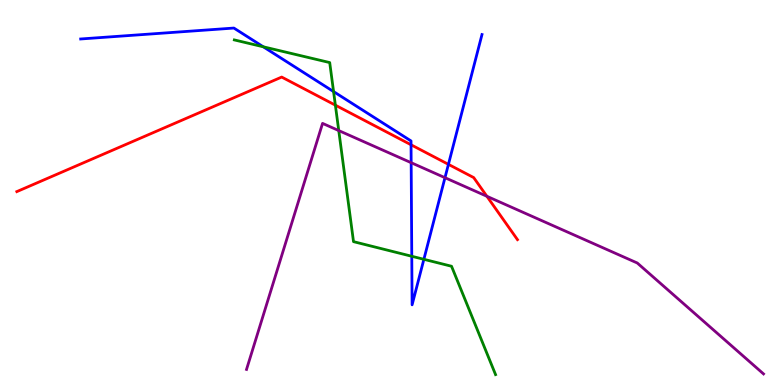[{'lines': ['blue', 'red'], 'intersections': [{'x': 5.3, 'y': 6.24}, {'x': 5.79, 'y': 5.73}]}, {'lines': ['green', 'red'], 'intersections': [{'x': 4.33, 'y': 7.27}]}, {'lines': ['purple', 'red'], 'intersections': [{'x': 6.28, 'y': 4.9}]}, {'lines': ['blue', 'green'], 'intersections': [{'x': 3.4, 'y': 8.78}, {'x': 4.3, 'y': 7.62}, {'x': 5.31, 'y': 3.34}, {'x': 5.47, 'y': 3.26}]}, {'lines': ['blue', 'purple'], 'intersections': [{'x': 5.31, 'y': 5.77}, {'x': 5.74, 'y': 5.38}]}, {'lines': ['green', 'purple'], 'intersections': [{'x': 4.37, 'y': 6.61}]}]